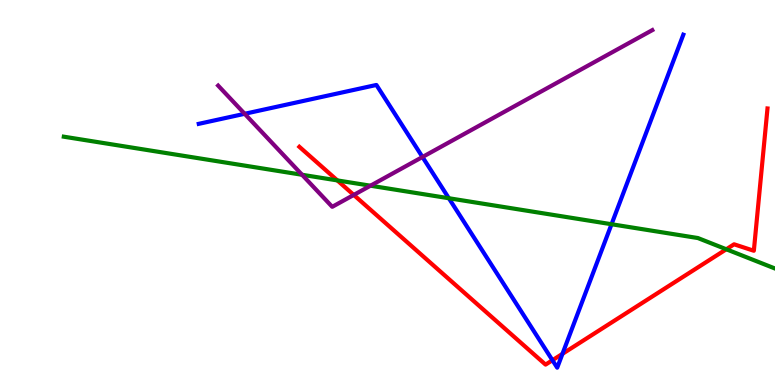[{'lines': ['blue', 'red'], 'intersections': [{'x': 7.13, 'y': 0.644}, {'x': 7.26, 'y': 0.809}]}, {'lines': ['green', 'red'], 'intersections': [{'x': 4.35, 'y': 5.31}, {'x': 9.37, 'y': 3.53}]}, {'lines': ['purple', 'red'], 'intersections': [{'x': 4.56, 'y': 4.94}]}, {'lines': ['blue', 'green'], 'intersections': [{'x': 5.79, 'y': 4.85}, {'x': 7.89, 'y': 4.18}]}, {'lines': ['blue', 'purple'], 'intersections': [{'x': 3.16, 'y': 7.04}, {'x': 5.45, 'y': 5.92}]}, {'lines': ['green', 'purple'], 'intersections': [{'x': 3.9, 'y': 5.46}, {'x': 4.78, 'y': 5.18}]}]